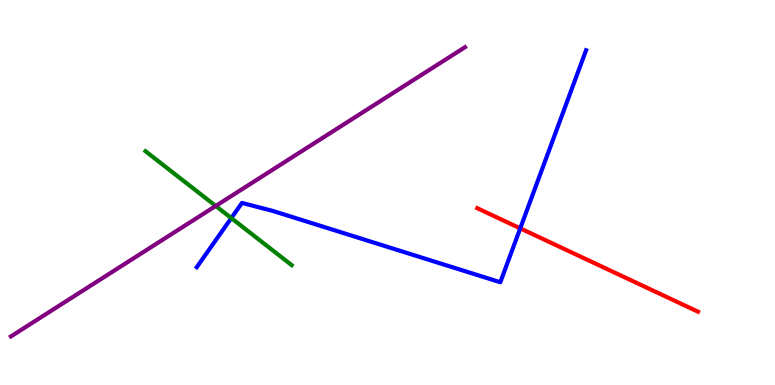[{'lines': ['blue', 'red'], 'intersections': [{'x': 6.71, 'y': 4.07}]}, {'lines': ['green', 'red'], 'intersections': []}, {'lines': ['purple', 'red'], 'intersections': []}, {'lines': ['blue', 'green'], 'intersections': [{'x': 2.98, 'y': 4.34}]}, {'lines': ['blue', 'purple'], 'intersections': []}, {'lines': ['green', 'purple'], 'intersections': [{'x': 2.78, 'y': 4.65}]}]